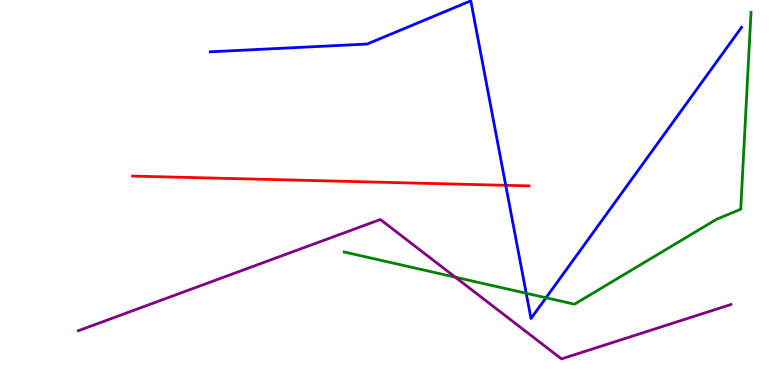[{'lines': ['blue', 'red'], 'intersections': [{'x': 6.53, 'y': 5.19}]}, {'lines': ['green', 'red'], 'intersections': []}, {'lines': ['purple', 'red'], 'intersections': []}, {'lines': ['blue', 'green'], 'intersections': [{'x': 6.79, 'y': 2.38}, {'x': 7.05, 'y': 2.27}]}, {'lines': ['blue', 'purple'], 'intersections': []}, {'lines': ['green', 'purple'], 'intersections': [{'x': 5.88, 'y': 2.8}]}]